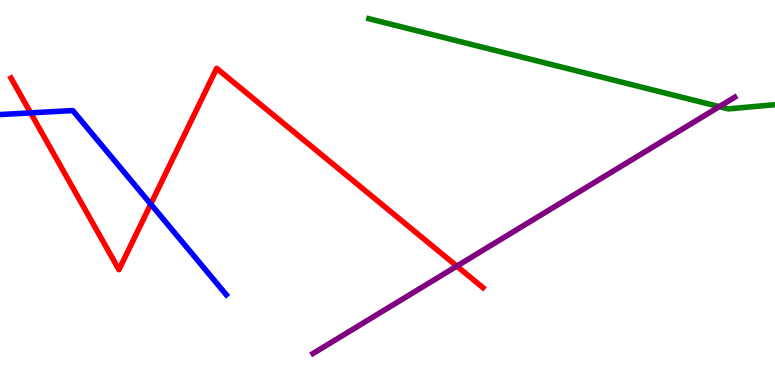[{'lines': ['blue', 'red'], 'intersections': [{'x': 0.395, 'y': 7.07}, {'x': 1.95, 'y': 4.7}]}, {'lines': ['green', 'red'], 'intersections': []}, {'lines': ['purple', 'red'], 'intersections': [{'x': 5.89, 'y': 3.09}]}, {'lines': ['blue', 'green'], 'intersections': []}, {'lines': ['blue', 'purple'], 'intersections': []}, {'lines': ['green', 'purple'], 'intersections': [{'x': 9.28, 'y': 7.23}]}]